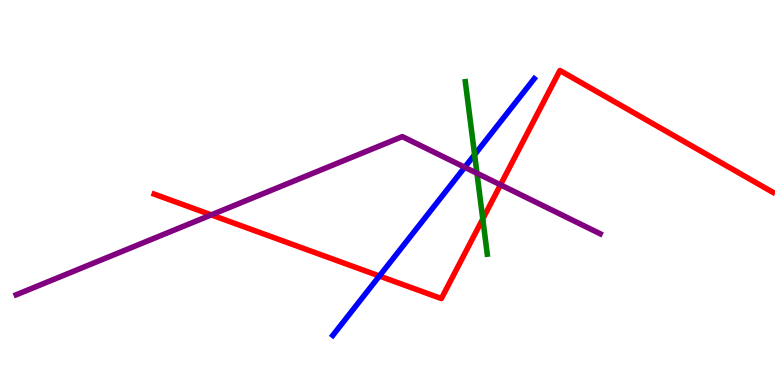[{'lines': ['blue', 'red'], 'intersections': [{'x': 4.9, 'y': 2.83}]}, {'lines': ['green', 'red'], 'intersections': [{'x': 6.23, 'y': 4.31}]}, {'lines': ['purple', 'red'], 'intersections': [{'x': 2.73, 'y': 4.42}, {'x': 6.46, 'y': 5.2}]}, {'lines': ['blue', 'green'], 'intersections': [{'x': 6.12, 'y': 5.98}]}, {'lines': ['blue', 'purple'], 'intersections': [{'x': 6.0, 'y': 5.66}]}, {'lines': ['green', 'purple'], 'intersections': [{'x': 6.15, 'y': 5.5}]}]